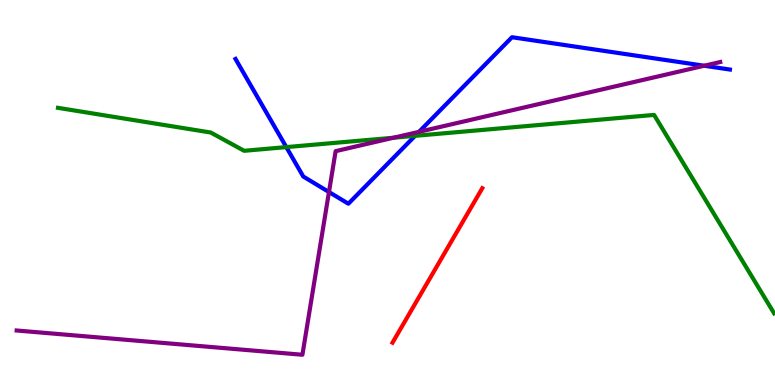[{'lines': ['blue', 'red'], 'intersections': []}, {'lines': ['green', 'red'], 'intersections': []}, {'lines': ['purple', 'red'], 'intersections': []}, {'lines': ['blue', 'green'], 'intersections': [{'x': 3.69, 'y': 6.18}, {'x': 5.36, 'y': 6.47}]}, {'lines': ['blue', 'purple'], 'intersections': [{'x': 4.24, 'y': 5.01}, {'x': 5.41, 'y': 6.58}, {'x': 9.09, 'y': 8.29}]}, {'lines': ['green', 'purple'], 'intersections': [{'x': 5.08, 'y': 6.42}]}]